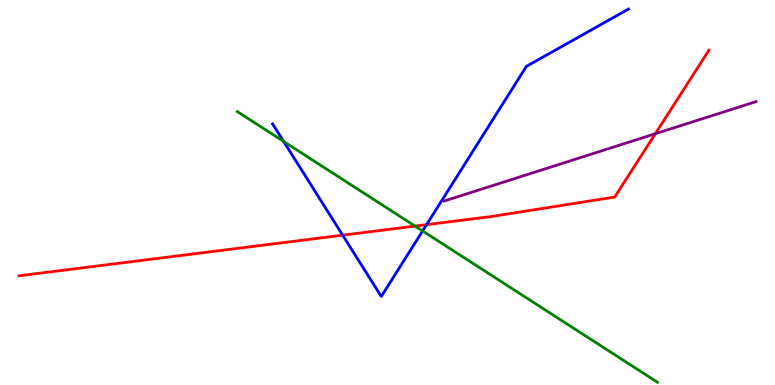[{'lines': ['blue', 'red'], 'intersections': [{'x': 4.42, 'y': 3.89}, {'x': 5.5, 'y': 4.16}]}, {'lines': ['green', 'red'], 'intersections': [{'x': 5.36, 'y': 4.13}]}, {'lines': ['purple', 'red'], 'intersections': [{'x': 8.46, 'y': 6.53}]}, {'lines': ['blue', 'green'], 'intersections': [{'x': 3.66, 'y': 6.33}, {'x': 5.45, 'y': 4.0}]}, {'lines': ['blue', 'purple'], 'intersections': []}, {'lines': ['green', 'purple'], 'intersections': []}]